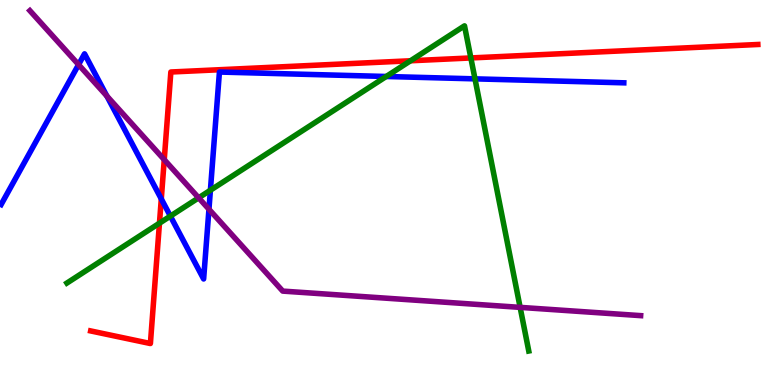[{'lines': ['blue', 'red'], 'intersections': [{'x': 2.08, 'y': 4.83}]}, {'lines': ['green', 'red'], 'intersections': [{'x': 2.06, 'y': 4.2}, {'x': 5.3, 'y': 8.42}, {'x': 6.08, 'y': 8.49}]}, {'lines': ['purple', 'red'], 'intersections': [{'x': 2.12, 'y': 5.85}]}, {'lines': ['blue', 'green'], 'intersections': [{'x': 2.2, 'y': 4.39}, {'x': 2.71, 'y': 5.06}, {'x': 4.98, 'y': 8.01}, {'x': 6.13, 'y': 7.95}]}, {'lines': ['blue', 'purple'], 'intersections': [{'x': 1.01, 'y': 8.32}, {'x': 1.38, 'y': 7.51}, {'x': 2.7, 'y': 4.56}]}, {'lines': ['green', 'purple'], 'intersections': [{'x': 2.56, 'y': 4.86}, {'x': 6.71, 'y': 2.02}]}]